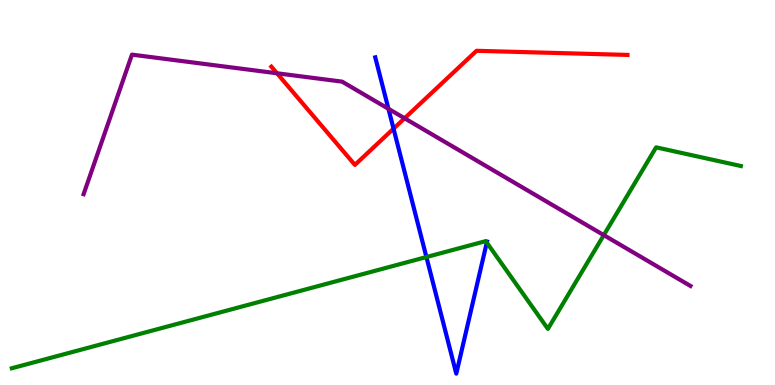[{'lines': ['blue', 'red'], 'intersections': [{'x': 5.08, 'y': 6.66}]}, {'lines': ['green', 'red'], 'intersections': []}, {'lines': ['purple', 'red'], 'intersections': [{'x': 3.57, 'y': 8.1}, {'x': 5.22, 'y': 6.93}]}, {'lines': ['blue', 'green'], 'intersections': [{'x': 5.5, 'y': 3.32}, {'x': 6.28, 'y': 3.7}]}, {'lines': ['blue', 'purple'], 'intersections': [{'x': 5.01, 'y': 7.17}]}, {'lines': ['green', 'purple'], 'intersections': [{'x': 7.79, 'y': 3.89}]}]